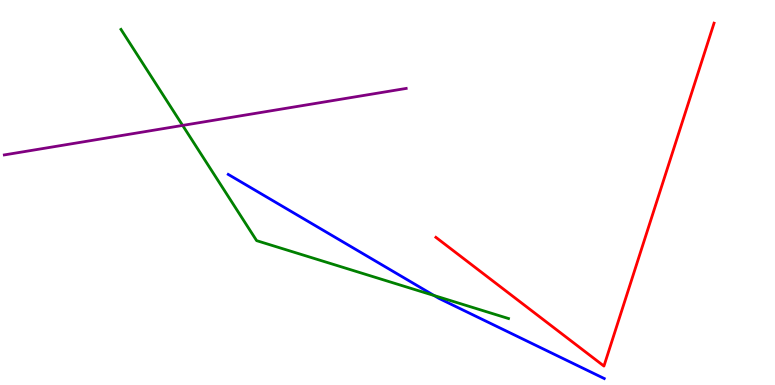[{'lines': ['blue', 'red'], 'intersections': []}, {'lines': ['green', 'red'], 'intersections': []}, {'lines': ['purple', 'red'], 'intersections': []}, {'lines': ['blue', 'green'], 'intersections': [{'x': 5.6, 'y': 2.32}]}, {'lines': ['blue', 'purple'], 'intersections': []}, {'lines': ['green', 'purple'], 'intersections': [{'x': 2.36, 'y': 6.74}]}]